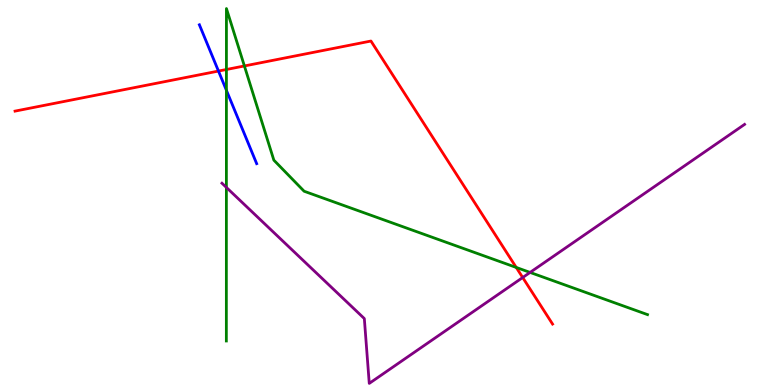[{'lines': ['blue', 'red'], 'intersections': [{'x': 2.82, 'y': 8.15}]}, {'lines': ['green', 'red'], 'intersections': [{'x': 2.92, 'y': 8.19}, {'x': 3.15, 'y': 8.29}, {'x': 6.66, 'y': 3.05}]}, {'lines': ['purple', 'red'], 'intersections': [{'x': 6.74, 'y': 2.79}]}, {'lines': ['blue', 'green'], 'intersections': [{'x': 2.92, 'y': 7.65}]}, {'lines': ['blue', 'purple'], 'intersections': []}, {'lines': ['green', 'purple'], 'intersections': [{'x': 2.92, 'y': 5.13}, {'x': 6.84, 'y': 2.92}]}]